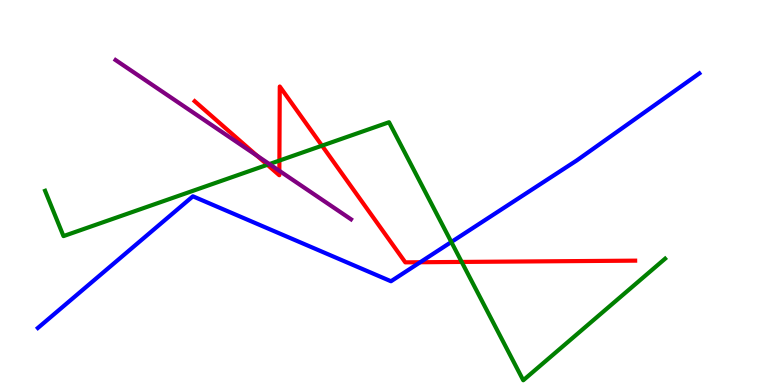[{'lines': ['blue', 'red'], 'intersections': [{'x': 5.42, 'y': 3.19}]}, {'lines': ['green', 'red'], 'intersections': [{'x': 3.45, 'y': 5.72}, {'x': 3.61, 'y': 5.83}, {'x': 4.15, 'y': 6.22}, {'x': 5.96, 'y': 3.2}]}, {'lines': ['purple', 'red'], 'intersections': [{'x': 3.31, 'y': 5.96}, {'x': 3.6, 'y': 5.56}]}, {'lines': ['blue', 'green'], 'intersections': [{'x': 5.82, 'y': 3.71}]}, {'lines': ['blue', 'purple'], 'intersections': []}, {'lines': ['green', 'purple'], 'intersections': [{'x': 3.48, 'y': 5.74}]}]